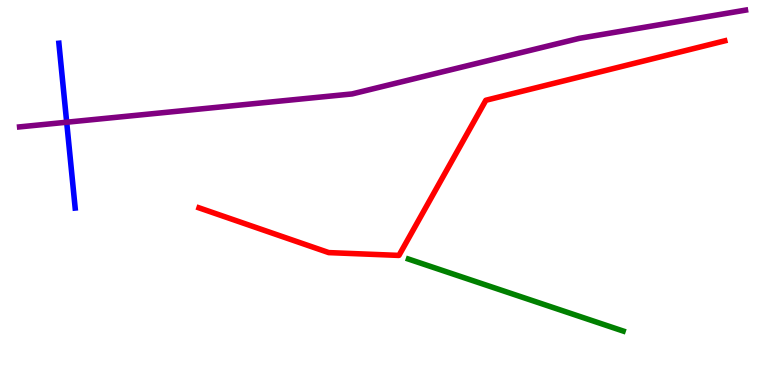[{'lines': ['blue', 'red'], 'intersections': []}, {'lines': ['green', 'red'], 'intersections': []}, {'lines': ['purple', 'red'], 'intersections': []}, {'lines': ['blue', 'green'], 'intersections': []}, {'lines': ['blue', 'purple'], 'intersections': [{'x': 0.86, 'y': 6.83}]}, {'lines': ['green', 'purple'], 'intersections': []}]